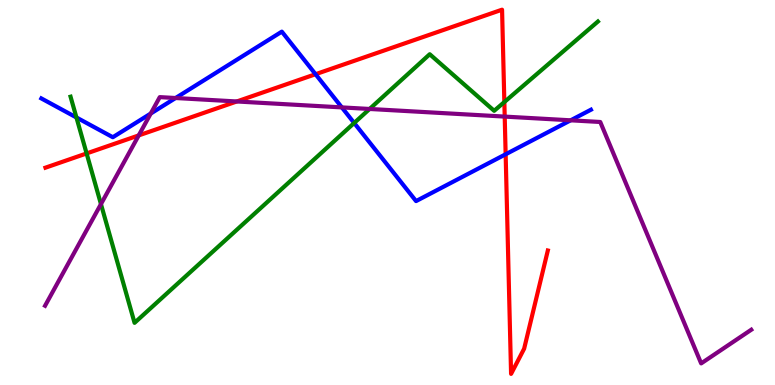[{'lines': ['blue', 'red'], 'intersections': [{'x': 4.07, 'y': 8.07}, {'x': 6.52, 'y': 5.99}]}, {'lines': ['green', 'red'], 'intersections': [{'x': 1.12, 'y': 6.01}, {'x': 6.51, 'y': 7.35}]}, {'lines': ['purple', 'red'], 'intersections': [{'x': 1.79, 'y': 6.48}, {'x': 3.06, 'y': 7.36}, {'x': 6.51, 'y': 6.97}]}, {'lines': ['blue', 'green'], 'intersections': [{'x': 0.986, 'y': 6.95}, {'x': 4.57, 'y': 6.81}]}, {'lines': ['blue', 'purple'], 'intersections': [{'x': 1.95, 'y': 7.05}, {'x': 2.27, 'y': 7.45}, {'x': 4.41, 'y': 7.21}, {'x': 7.36, 'y': 6.87}]}, {'lines': ['green', 'purple'], 'intersections': [{'x': 1.3, 'y': 4.7}, {'x': 4.77, 'y': 7.17}]}]